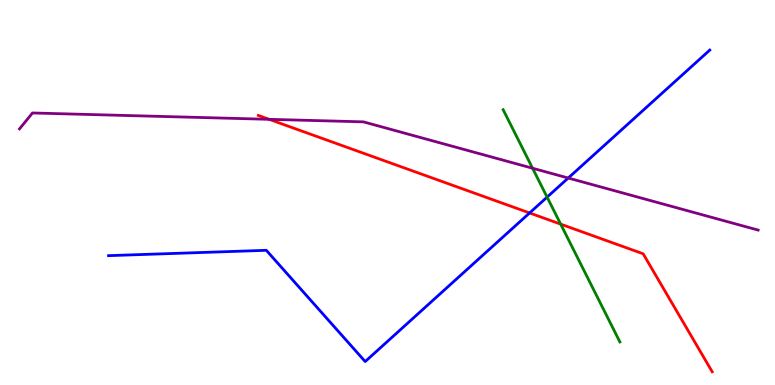[{'lines': ['blue', 'red'], 'intersections': [{'x': 6.83, 'y': 4.47}]}, {'lines': ['green', 'red'], 'intersections': [{'x': 7.23, 'y': 4.18}]}, {'lines': ['purple', 'red'], 'intersections': [{'x': 3.47, 'y': 6.9}]}, {'lines': ['blue', 'green'], 'intersections': [{'x': 7.06, 'y': 4.88}]}, {'lines': ['blue', 'purple'], 'intersections': [{'x': 7.33, 'y': 5.38}]}, {'lines': ['green', 'purple'], 'intersections': [{'x': 6.87, 'y': 5.63}]}]